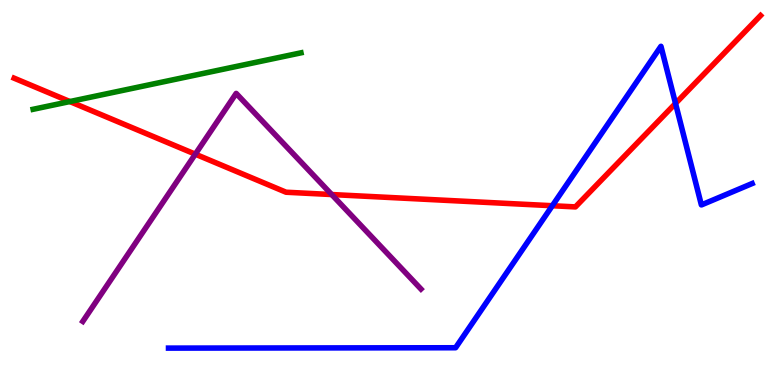[{'lines': ['blue', 'red'], 'intersections': [{'x': 7.13, 'y': 4.66}, {'x': 8.72, 'y': 7.31}]}, {'lines': ['green', 'red'], 'intersections': [{'x': 0.901, 'y': 7.36}]}, {'lines': ['purple', 'red'], 'intersections': [{'x': 2.52, 'y': 6.0}, {'x': 4.28, 'y': 4.95}]}, {'lines': ['blue', 'green'], 'intersections': []}, {'lines': ['blue', 'purple'], 'intersections': []}, {'lines': ['green', 'purple'], 'intersections': []}]